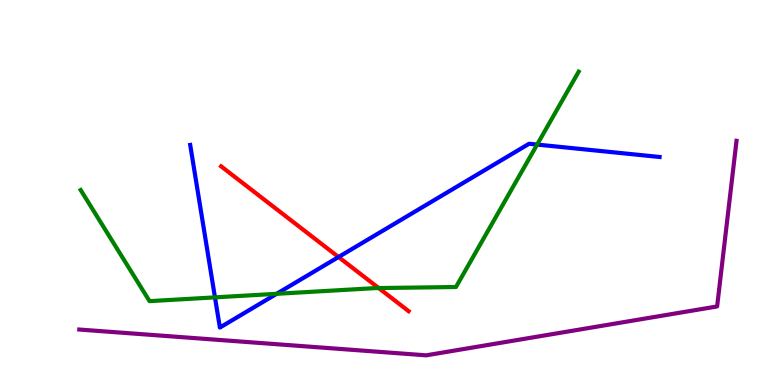[{'lines': ['blue', 'red'], 'intersections': [{'x': 4.37, 'y': 3.32}]}, {'lines': ['green', 'red'], 'intersections': [{'x': 4.89, 'y': 2.52}]}, {'lines': ['purple', 'red'], 'intersections': []}, {'lines': ['blue', 'green'], 'intersections': [{'x': 2.77, 'y': 2.28}, {'x': 3.57, 'y': 2.37}, {'x': 6.93, 'y': 6.24}]}, {'lines': ['blue', 'purple'], 'intersections': []}, {'lines': ['green', 'purple'], 'intersections': []}]